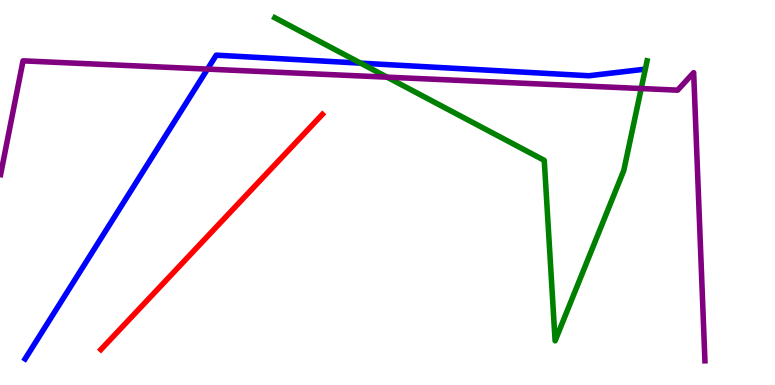[{'lines': ['blue', 'red'], 'intersections': []}, {'lines': ['green', 'red'], 'intersections': []}, {'lines': ['purple', 'red'], 'intersections': []}, {'lines': ['blue', 'green'], 'intersections': [{'x': 4.65, 'y': 8.36}]}, {'lines': ['blue', 'purple'], 'intersections': [{'x': 2.68, 'y': 8.2}]}, {'lines': ['green', 'purple'], 'intersections': [{'x': 4.99, 'y': 8.0}, {'x': 8.27, 'y': 7.7}]}]